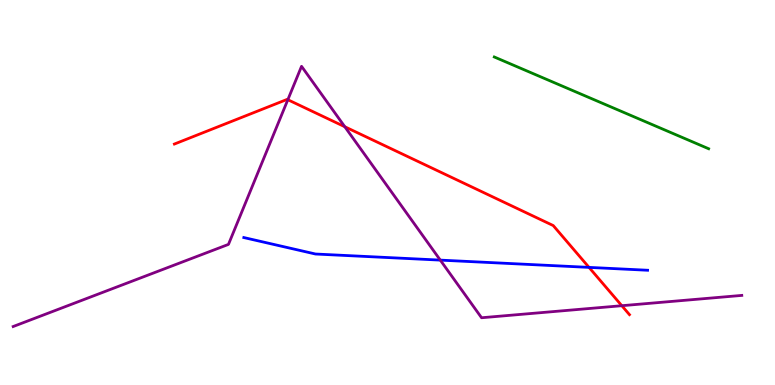[{'lines': ['blue', 'red'], 'intersections': [{'x': 7.6, 'y': 3.05}]}, {'lines': ['green', 'red'], 'intersections': []}, {'lines': ['purple', 'red'], 'intersections': [{'x': 3.71, 'y': 7.41}, {'x': 4.45, 'y': 6.71}, {'x': 8.02, 'y': 2.06}]}, {'lines': ['blue', 'green'], 'intersections': []}, {'lines': ['blue', 'purple'], 'intersections': [{'x': 5.68, 'y': 3.24}]}, {'lines': ['green', 'purple'], 'intersections': []}]